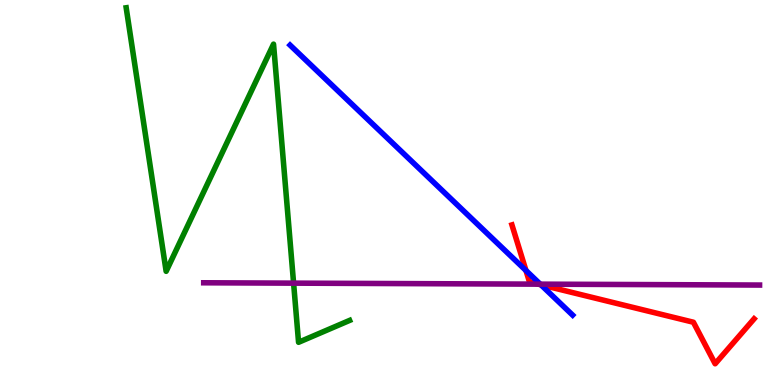[{'lines': ['blue', 'red'], 'intersections': [{'x': 6.79, 'y': 2.97}, {'x': 6.98, 'y': 2.6}]}, {'lines': ['green', 'red'], 'intersections': []}, {'lines': ['purple', 'red'], 'intersections': [{'x': 6.94, 'y': 2.62}]}, {'lines': ['blue', 'green'], 'intersections': []}, {'lines': ['blue', 'purple'], 'intersections': [{'x': 6.97, 'y': 2.62}]}, {'lines': ['green', 'purple'], 'intersections': [{'x': 3.79, 'y': 2.65}]}]